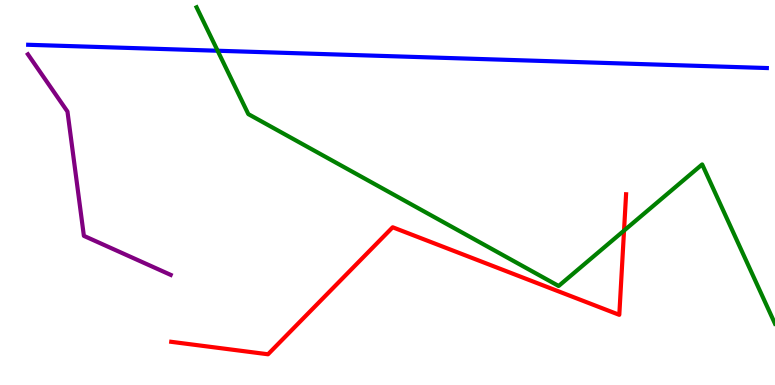[{'lines': ['blue', 'red'], 'intersections': []}, {'lines': ['green', 'red'], 'intersections': [{'x': 8.05, 'y': 4.01}]}, {'lines': ['purple', 'red'], 'intersections': []}, {'lines': ['blue', 'green'], 'intersections': [{'x': 2.81, 'y': 8.68}]}, {'lines': ['blue', 'purple'], 'intersections': []}, {'lines': ['green', 'purple'], 'intersections': []}]